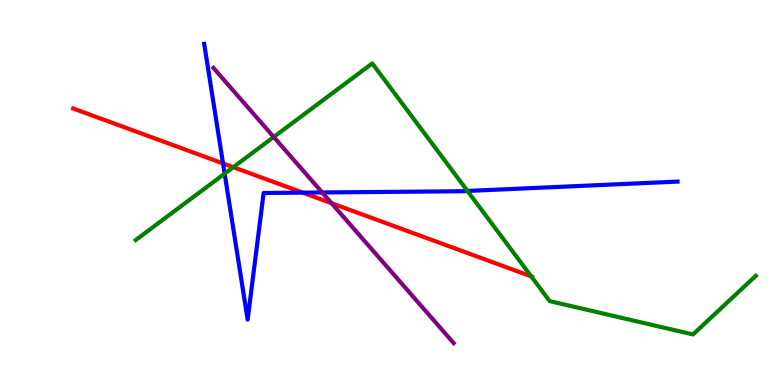[{'lines': ['blue', 'red'], 'intersections': [{'x': 2.88, 'y': 5.76}, {'x': 3.91, 'y': 5.0}]}, {'lines': ['green', 'red'], 'intersections': [{'x': 3.01, 'y': 5.66}, {'x': 6.85, 'y': 2.82}]}, {'lines': ['purple', 'red'], 'intersections': [{'x': 4.28, 'y': 4.72}]}, {'lines': ['blue', 'green'], 'intersections': [{'x': 2.9, 'y': 5.49}, {'x': 6.03, 'y': 5.04}]}, {'lines': ['blue', 'purple'], 'intersections': [{'x': 4.16, 'y': 5.0}]}, {'lines': ['green', 'purple'], 'intersections': [{'x': 3.53, 'y': 6.44}]}]